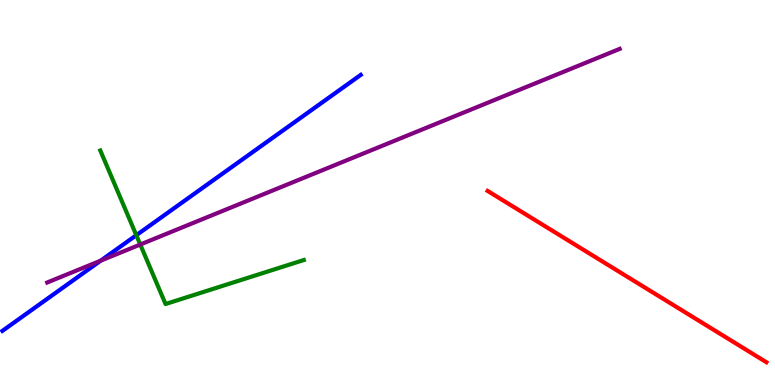[{'lines': ['blue', 'red'], 'intersections': []}, {'lines': ['green', 'red'], 'intersections': []}, {'lines': ['purple', 'red'], 'intersections': []}, {'lines': ['blue', 'green'], 'intersections': [{'x': 1.76, 'y': 3.89}]}, {'lines': ['blue', 'purple'], 'intersections': [{'x': 1.3, 'y': 3.23}]}, {'lines': ['green', 'purple'], 'intersections': [{'x': 1.81, 'y': 3.65}]}]